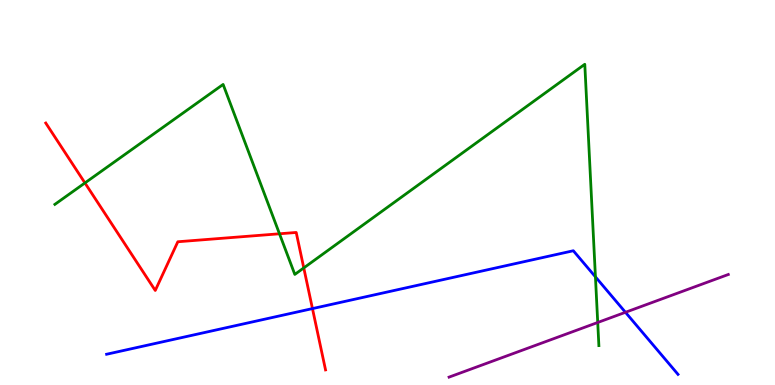[{'lines': ['blue', 'red'], 'intersections': [{'x': 4.03, 'y': 1.98}]}, {'lines': ['green', 'red'], 'intersections': [{'x': 1.1, 'y': 5.25}, {'x': 3.61, 'y': 3.93}, {'x': 3.92, 'y': 3.04}]}, {'lines': ['purple', 'red'], 'intersections': []}, {'lines': ['blue', 'green'], 'intersections': [{'x': 7.68, 'y': 2.81}]}, {'lines': ['blue', 'purple'], 'intersections': [{'x': 8.07, 'y': 1.89}]}, {'lines': ['green', 'purple'], 'intersections': [{'x': 7.71, 'y': 1.62}]}]